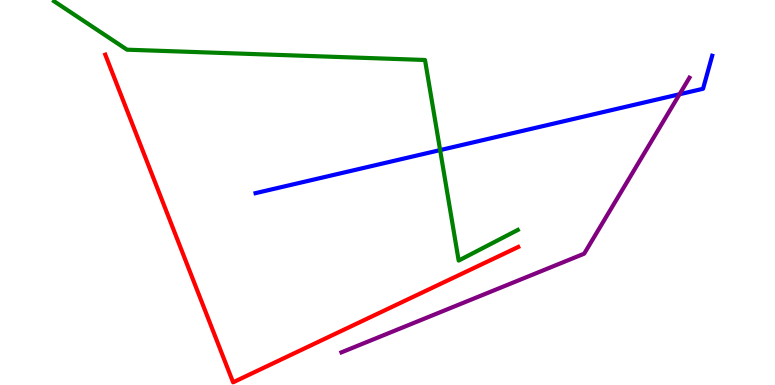[{'lines': ['blue', 'red'], 'intersections': []}, {'lines': ['green', 'red'], 'intersections': []}, {'lines': ['purple', 'red'], 'intersections': []}, {'lines': ['blue', 'green'], 'intersections': [{'x': 5.68, 'y': 6.1}]}, {'lines': ['blue', 'purple'], 'intersections': [{'x': 8.77, 'y': 7.55}]}, {'lines': ['green', 'purple'], 'intersections': []}]